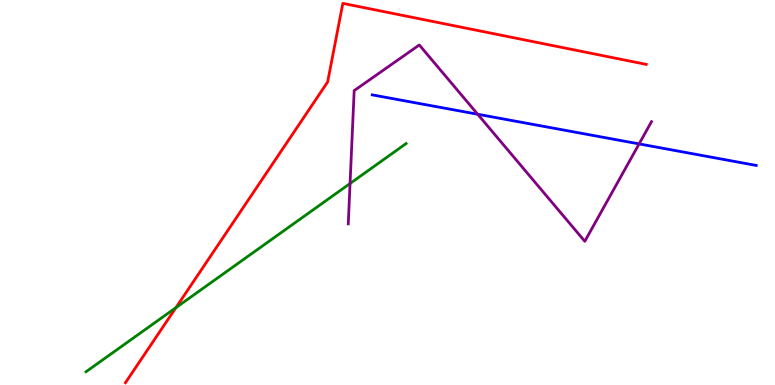[{'lines': ['blue', 'red'], 'intersections': []}, {'lines': ['green', 'red'], 'intersections': [{'x': 2.27, 'y': 2.01}]}, {'lines': ['purple', 'red'], 'intersections': []}, {'lines': ['blue', 'green'], 'intersections': []}, {'lines': ['blue', 'purple'], 'intersections': [{'x': 6.16, 'y': 7.03}, {'x': 8.25, 'y': 6.26}]}, {'lines': ['green', 'purple'], 'intersections': [{'x': 4.52, 'y': 5.23}]}]